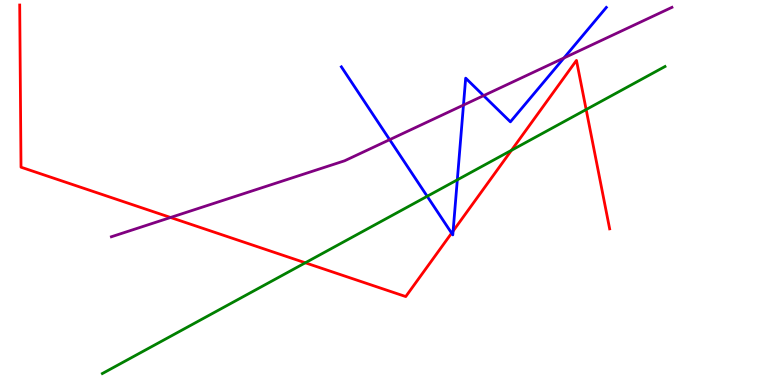[{'lines': ['blue', 'red'], 'intersections': [{'x': 5.83, 'y': 3.95}, {'x': 5.85, 'y': 4.0}]}, {'lines': ['green', 'red'], 'intersections': [{'x': 3.94, 'y': 3.17}, {'x': 6.6, 'y': 6.1}, {'x': 7.56, 'y': 7.15}]}, {'lines': ['purple', 'red'], 'intersections': [{'x': 2.2, 'y': 4.35}]}, {'lines': ['blue', 'green'], 'intersections': [{'x': 5.51, 'y': 4.9}, {'x': 5.9, 'y': 5.33}]}, {'lines': ['blue', 'purple'], 'intersections': [{'x': 5.03, 'y': 6.37}, {'x': 5.98, 'y': 7.27}, {'x': 6.24, 'y': 7.52}, {'x': 7.28, 'y': 8.49}]}, {'lines': ['green', 'purple'], 'intersections': []}]